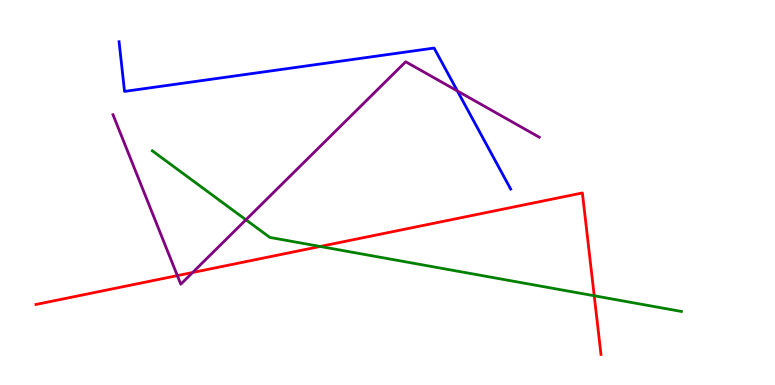[{'lines': ['blue', 'red'], 'intersections': []}, {'lines': ['green', 'red'], 'intersections': [{'x': 4.13, 'y': 3.6}, {'x': 7.67, 'y': 2.32}]}, {'lines': ['purple', 'red'], 'intersections': [{'x': 2.29, 'y': 2.84}, {'x': 2.49, 'y': 2.92}]}, {'lines': ['blue', 'green'], 'intersections': []}, {'lines': ['blue', 'purple'], 'intersections': [{'x': 5.9, 'y': 7.64}]}, {'lines': ['green', 'purple'], 'intersections': [{'x': 3.17, 'y': 4.29}]}]